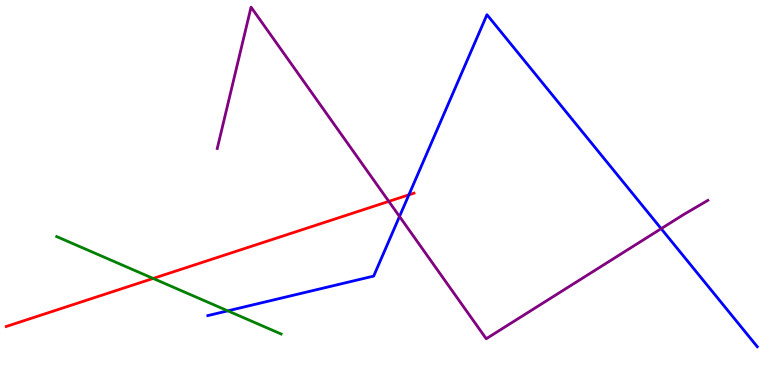[{'lines': ['blue', 'red'], 'intersections': [{'x': 5.28, 'y': 4.94}]}, {'lines': ['green', 'red'], 'intersections': [{'x': 1.98, 'y': 2.77}]}, {'lines': ['purple', 'red'], 'intersections': [{'x': 5.02, 'y': 4.77}]}, {'lines': ['blue', 'green'], 'intersections': [{'x': 2.94, 'y': 1.93}]}, {'lines': ['blue', 'purple'], 'intersections': [{'x': 5.15, 'y': 4.38}, {'x': 8.53, 'y': 4.06}]}, {'lines': ['green', 'purple'], 'intersections': []}]